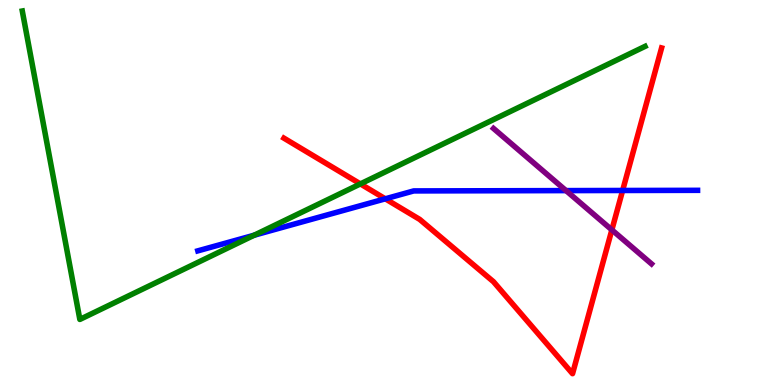[{'lines': ['blue', 'red'], 'intersections': [{'x': 4.97, 'y': 4.84}, {'x': 8.03, 'y': 5.05}]}, {'lines': ['green', 'red'], 'intersections': [{'x': 4.65, 'y': 5.22}]}, {'lines': ['purple', 'red'], 'intersections': [{'x': 7.89, 'y': 4.03}]}, {'lines': ['blue', 'green'], 'intersections': [{'x': 3.28, 'y': 3.89}]}, {'lines': ['blue', 'purple'], 'intersections': [{'x': 7.3, 'y': 5.05}]}, {'lines': ['green', 'purple'], 'intersections': []}]